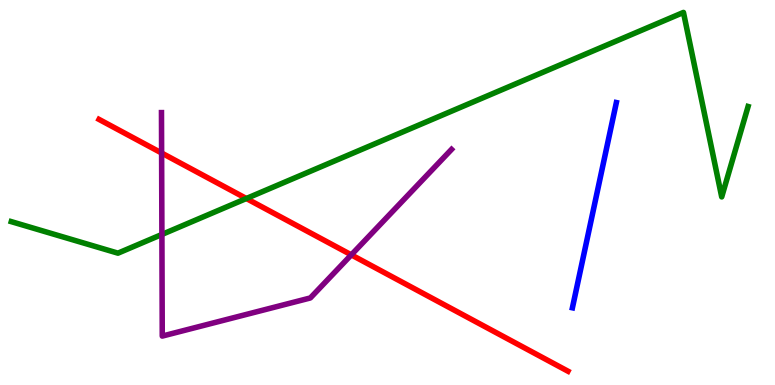[{'lines': ['blue', 'red'], 'intersections': []}, {'lines': ['green', 'red'], 'intersections': [{'x': 3.18, 'y': 4.84}]}, {'lines': ['purple', 'red'], 'intersections': [{'x': 2.09, 'y': 6.03}, {'x': 4.53, 'y': 3.38}]}, {'lines': ['blue', 'green'], 'intersections': []}, {'lines': ['blue', 'purple'], 'intersections': []}, {'lines': ['green', 'purple'], 'intersections': [{'x': 2.09, 'y': 3.91}]}]